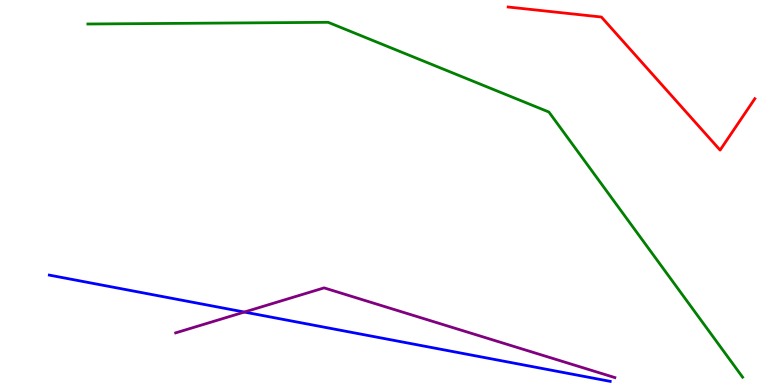[{'lines': ['blue', 'red'], 'intersections': []}, {'lines': ['green', 'red'], 'intersections': []}, {'lines': ['purple', 'red'], 'intersections': []}, {'lines': ['blue', 'green'], 'intersections': []}, {'lines': ['blue', 'purple'], 'intersections': [{'x': 3.15, 'y': 1.89}]}, {'lines': ['green', 'purple'], 'intersections': []}]